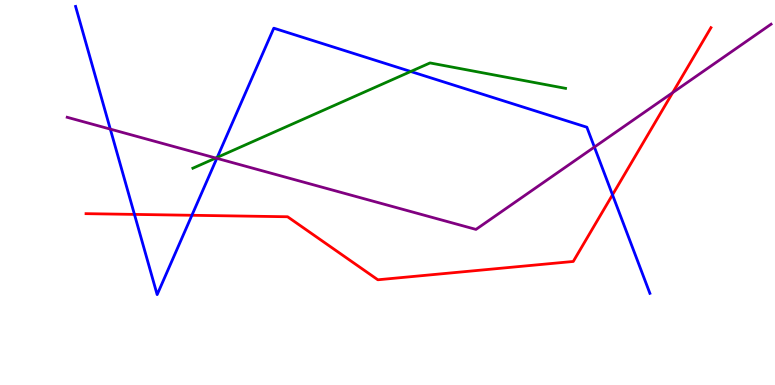[{'lines': ['blue', 'red'], 'intersections': [{'x': 1.73, 'y': 4.43}, {'x': 2.48, 'y': 4.41}, {'x': 7.9, 'y': 4.94}]}, {'lines': ['green', 'red'], 'intersections': []}, {'lines': ['purple', 'red'], 'intersections': [{'x': 8.68, 'y': 7.59}]}, {'lines': ['blue', 'green'], 'intersections': [{'x': 2.8, 'y': 5.91}, {'x': 5.3, 'y': 8.14}]}, {'lines': ['blue', 'purple'], 'intersections': [{'x': 1.42, 'y': 6.65}, {'x': 2.8, 'y': 5.89}, {'x': 7.67, 'y': 6.18}]}, {'lines': ['green', 'purple'], 'intersections': [{'x': 2.78, 'y': 5.9}]}]